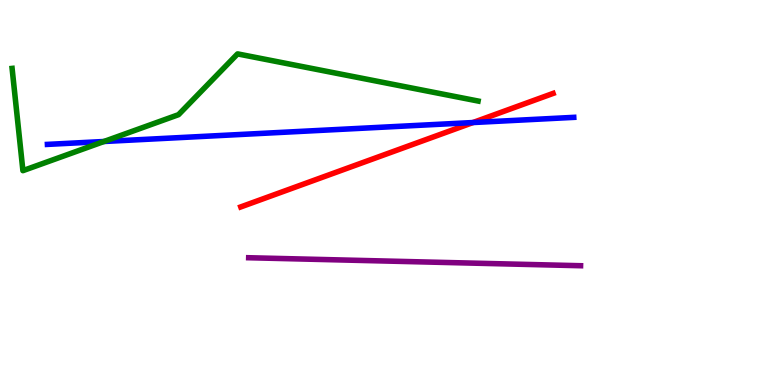[{'lines': ['blue', 'red'], 'intersections': [{'x': 6.1, 'y': 6.82}]}, {'lines': ['green', 'red'], 'intersections': []}, {'lines': ['purple', 'red'], 'intersections': []}, {'lines': ['blue', 'green'], 'intersections': [{'x': 1.34, 'y': 6.32}]}, {'lines': ['blue', 'purple'], 'intersections': []}, {'lines': ['green', 'purple'], 'intersections': []}]